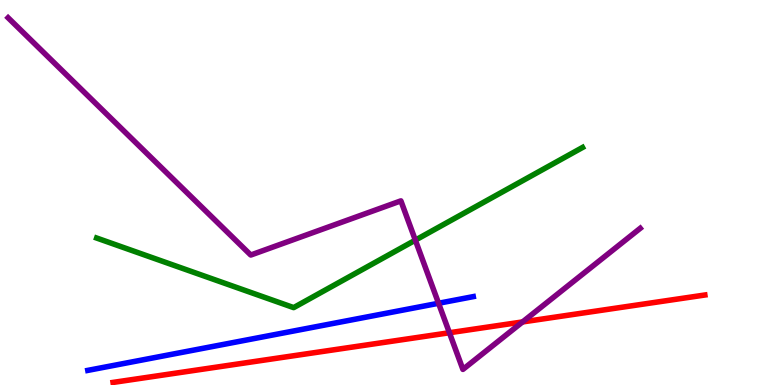[{'lines': ['blue', 'red'], 'intersections': []}, {'lines': ['green', 'red'], 'intersections': []}, {'lines': ['purple', 'red'], 'intersections': [{'x': 5.8, 'y': 1.36}, {'x': 6.74, 'y': 1.64}]}, {'lines': ['blue', 'green'], 'intersections': []}, {'lines': ['blue', 'purple'], 'intersections': [{'x': 5.66, 'y': 2.12}]}, {'lines': ['green', 'purple'], 'intersections': [{'x': 5.36, 'y': 3.76}]}]